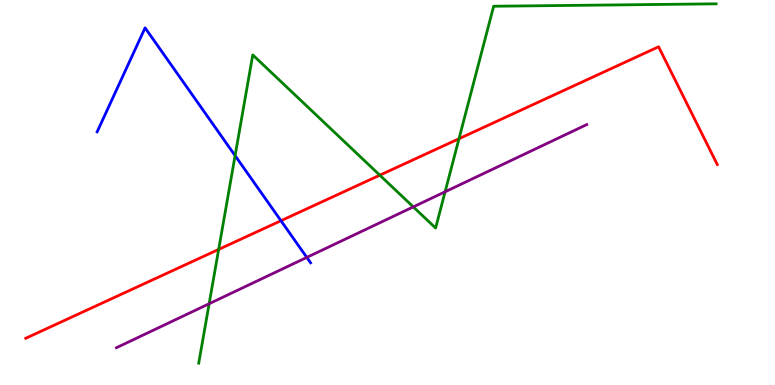[{'lines': ['blue', 'red'], 'intersections': [{'x': 3.63, 'y': 4.27}]}, {'lines': ['green', 'red'], 'intersections': [{'x': 2.82, 'y': 3.52}, {'x': 4.9, 'y': 5.45}, {'x': 5.92, 'y': 6.4}]}, {'lines': ['purple', 'red'], 'intersections': []}, {'lines': ['blue', 'green'], 'intersections': [{'x': 3.03, 'y': 5.96}]}, {'lines': ['blue', 'purple'], 'intersections': [{'x': 3.96, 'y': 3.31}]}, {'lines': ['green', 'purple'], 'intersections': [{'x': 2.7, 'y': 2.11}, {'x': 5.33, 'y': 4.63}, {'x': 5.74, 'y': 5.02}]}]